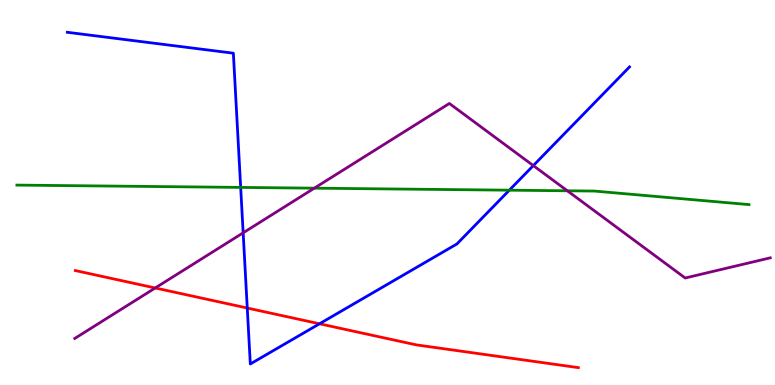[{'lines': ['blue', 'red'], 'intersections': [{'x': 3.19, 'y': 2.0}, {'x': 4.12, 'y': 1.59}]}, {'lines': ['green', 'red'], 'intersections': []}, {'lines': ['purple', 'red'], 'intersections': [{'x': 2.0, 'y': 2.52}]}, {'lines': ['blue', 'green'], 'intersections': [{'x': 3.11, 'y': 5.13}, {'x': 6.57, 'y': 5.06}]}, {'lines': ['blue', 'purple'], 'intersections': [{'x': 3.14, 'y': 3.95}, {'x': 6.88, 'y': 5.7}]}, {'lines': ['green', 'purple'], 'intersections': [{'x': 4.06, 'y': 5.11}, {'x': 7.32, 'y': 5.04}]}]